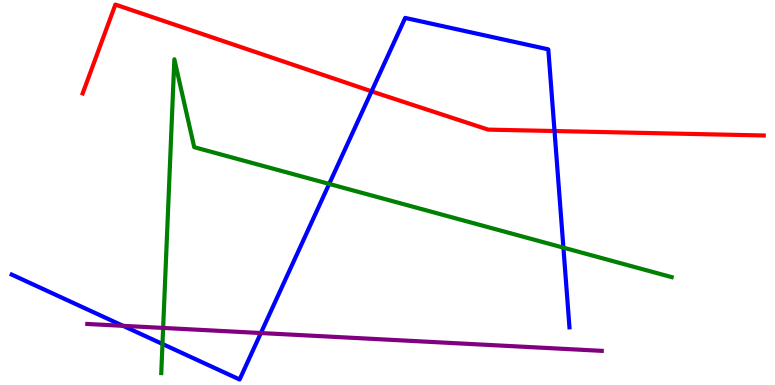[{'lines': ['blue', 'red'], 'intersections': [{'x': 4.79, 'y': 7.63}, {'x': 7.16, 'y': 6.6}]}, {'lines': ['green', 'red'], 'intersections': []}, {'lines': ['purple', 'red'], 'intersections': []}, {'lines': ['blue', 'green'], 'intersections': [{'x': 2.1, 'y': 1.07}, {'x': 4.25, 'y': 5.22}, {'x': 7.27, 'y': 3.57}]}, {'lines': ['blue', 'purple'], 'intersections': [{'x': 1.59, 'y': 1.54}, {'x': 3.37, 'y': 1.35}]}, {'lines': ['green', 'purple'], 'intersections': [{'x': 2.11, 'y': 1.48}]}]